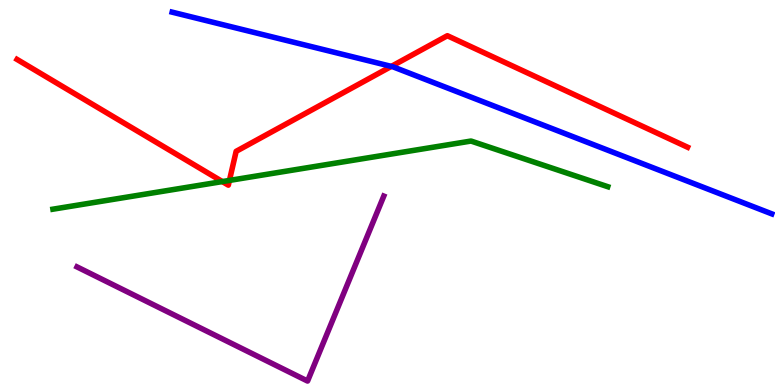[{'lines': ['blue', 'red'], 'intersections': [{'x': 5.05, 'y': 8.28}]}, {'lines': ['green', 'red'], 'intersections': [{'x': 2.87, 'y': 5.28}, {'x': 2.96, 'y': 5.31}]}, {'lines': ['purple', 'red'], 'intersections': []}, {'lines': ['blue', 'green'], 'intersections': []}, {'lines': ['blue', 'purple'], 'intersections': []}, {'lines': ['green', 'purple'], 'intersections': []}]